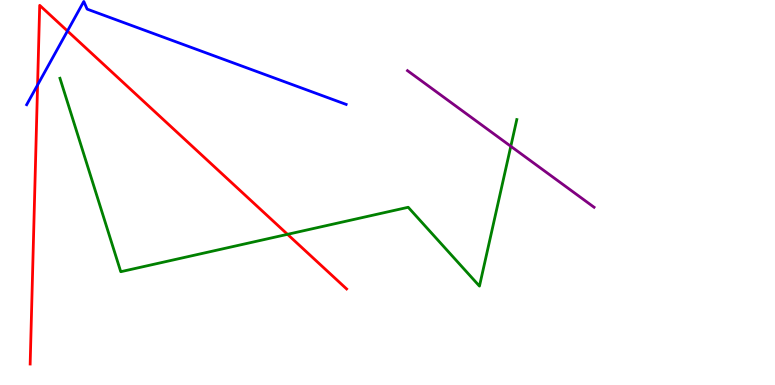[{'lines': ['blue', 'red'], 'intersections': [{'x': 0.485, 'y': 7.79}, {'x': 0.87, 'y': 9.2}]}, {'lines': ['green', 'red'], 'intersections': [{'x': 3.71, 'y': 3.91}]}, {'lines': ['purple', 'red'], 'intersections': []}, {'lines': ['blue', 'green'], 'intersections': []}, {'lines': ['blue', 'purple'], 'intersections': []}, {'lines': ['green', 'purple'], 'intersections': [{'x': 6.59, 'y': 6.2}]}]